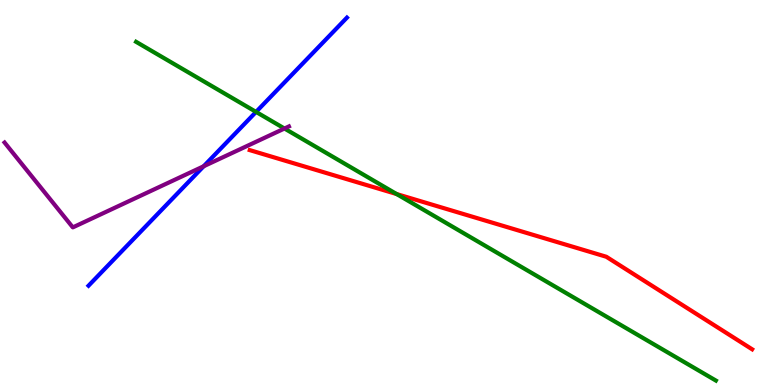[{'lines': ['blue', 'red'], 'intersections': []}, {'lines': ['green', 'red'], 'intersections': [{'x': 5.12, 'y': 4.96}]}, {'lines': ['purple', 'red'], 'intersections': []}, {'lines': ['blue', 'green'], 'intersections': [{'x': 3.3, 'y': 7.09}]}, {'lines': ['blue', 'purple'], 'intersections': [{'x': 2.63, 'y': 5.68}]}, {'lines': ['green', 'purple'], 'intersections': [{'x': 3.67, 'y': 6.66}]}]